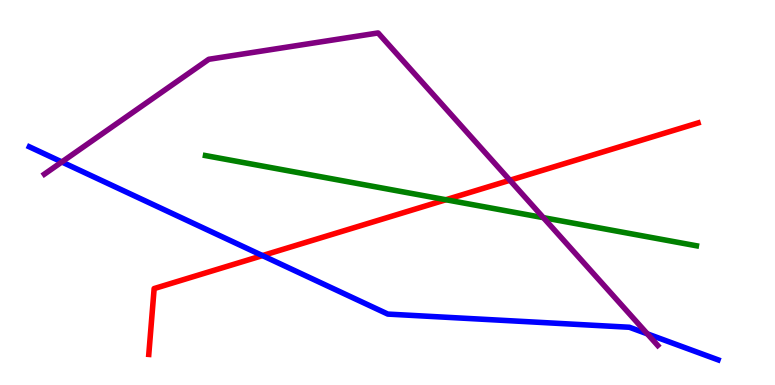[{'lines': ['blue', 'red'], 'intersections': [{'x': 3.39, 'y': 3.36}]}, {'lines': ['green', 'red'], 'intersections': [{'x': 5.75, 'y': 4.81}]}, {'lines': ['purple', 'red'], 'intersections': [{'x': 6.58, 'y': 5.32}]}, {'lines': ['blue', 'green'], 'intersections': []}, {'lines': ['blue', 'purple'], 'intersections': [{'x': 0.798, 'y': 5.79}, {'x': 8.35, 'y': 1.33}]}, {'lines': ['green', 'purple'], 'intersections': [{'x': 7.01, 'y': 4.35}]}]